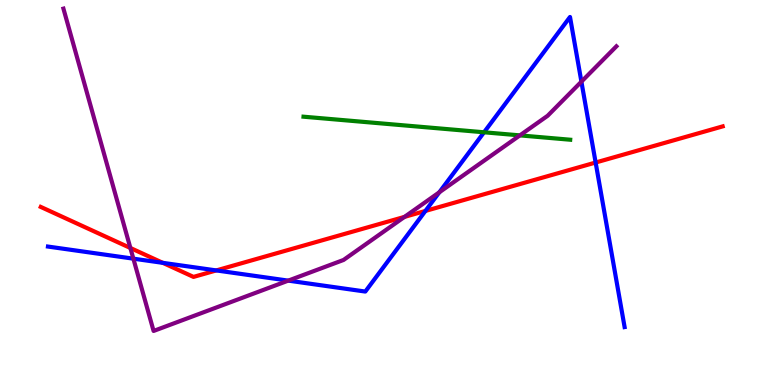[{'lines': ['blue', 'red'], 'intersections': [{'x': 2.1, 'y': 3.17}, {'x': 2.79, 'y': 2.98}, {'x': 5.49, 'y': 4.52}, {'x': 7.69, 'y': 5.78}]}, {'lines': ['green', 'red'], 'intersections': []}, {'lines': ['purple', 'red'], 'intersections': [{'x': 1.68, 'y': 3.56}, {'x': 5.22, 'y': 4.37}]}, {'lines': ['blue', 'green'], 'intersections': [{'x': 6.25, 'y': 6.56}]}, {'lines': ['blue', 'purple'], 'intersections': [{'x': 1.72, 'y': 3.28}, {'x': 3.72, 'y': 2.71}, {'x': 5.67, 'y': 5.01}, {'x': 7.5, 'y': 7.88}]}, {'lines': ['green', 'purple'], 'intersections': [{'x': 6.71, 'y': 6.48}]}]